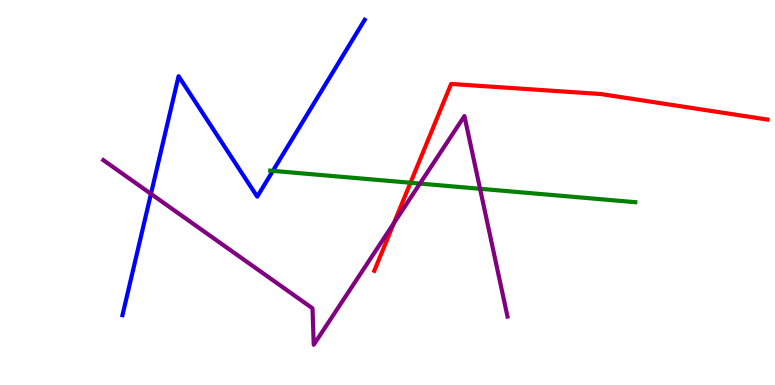[{'lines': ['blue', 'red'], 'intersections': []}, {'lines': ['green', 'red'], 'intersections': [{'x': 5.3, 'y': 5.25}]}, {'lines': ['purple', 'red'], 'intersections': [{'x': 5.08, 'y': 4.21}]}, {'lines': ['blue', 'green'], 'intersections': [{'x': 3.52, 'y': 5.56}]}, {'lines': ['blue', 'purple'], 'intersections': [{'x': 1.95, 'y': 4.96}]}, {'lines': ['green', 'purple'], 'intersections': [{'x': 5.42, 'y': 5.23}, {'x': 6.19, 'y': 5.1}]}]